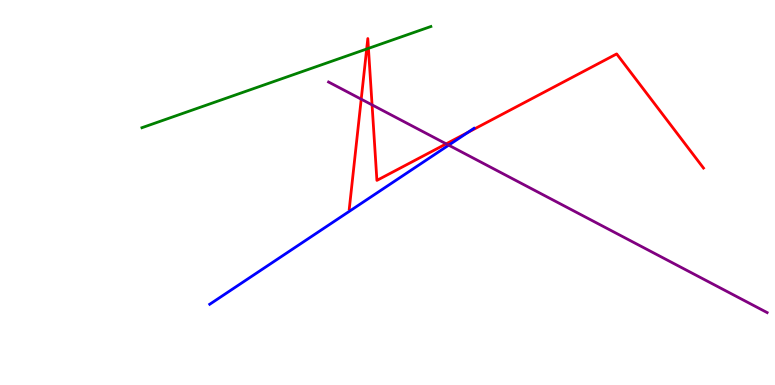[{'lines': ['blue', 'red'], 'intersections': [{'x': 6.04, 'y': 6.56}]}, {'lines': ['green', 'red'], 'intersections': [{'x': 4.73, 'y': 8.73}, {'x': 4.75, 'y': 8.74}]}, {'lines': ['purple', 'red'], 'intersections': [{'x': 4.66, 'y': 7.42}, {'x': 4.8, 'y': 7.28}, {'x': 5.76, 'y': 6.26}]}, {'lines': ['blue', 'green'], 'intersections': []}, {'lines': ['blue', 'purple'], 'intersections': [{'x': 5.79, 'y': 6.23}]}, {'lines': ['green', 'purple'], 'intersections': []}]